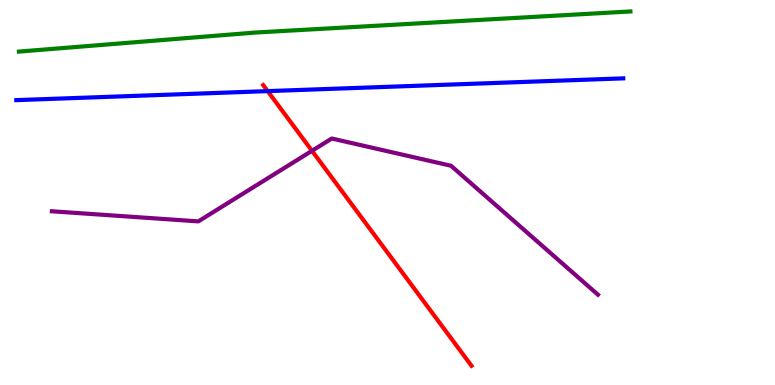[{'lines': ['blue', 'red'], 'intersections': [{'x': 3.45, 'y': 7.63}]}, {'lines': ['green', 'red'], 'intersections': []}, {'lines': ['purple', 'red'], 'intersections': [{'x': 4.03, 'y': 6.08}]}, {'lines': ['blue', 'green'], 'intersections': []}, {'lines': ['blue', 'purple'], 'intersections': []}, {'lines': ['green', 'purple'], 'intersections': []}]